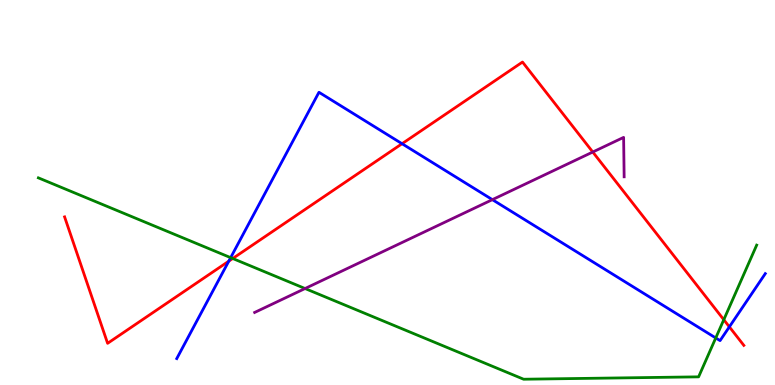[{'lines': ['blue', 'red'], 'intersections': [{'x': 2.95, 'y': 3.22}, {'x': 5.19, 'y': 6.27}, {'x': 9.41, 'y': 1.51}]}, {'lines': ['green', 'red'], 'intersections': [{'x': 3.0, 'y': 3.29}, {'x': 9.34, 'y': 1.7}]}, {'lines': ['purple', 'red'], 'intersections': [{'x': 7.65, 'y': 6.05}]}, {'lines': ['blue', 'green'], 'intersections': [{'x': 2.98, 'y': 3.31}, {'x': 9.24, 'y': 1.22}]}, {'lines': ['blue', 'purple'], 'intersections': [{'x': 6.35, 'y': 4.81}]}, {'lines': ['green', 'purple'], 'intersections': [{'x': 3.94, 'y': 2.51}]}]